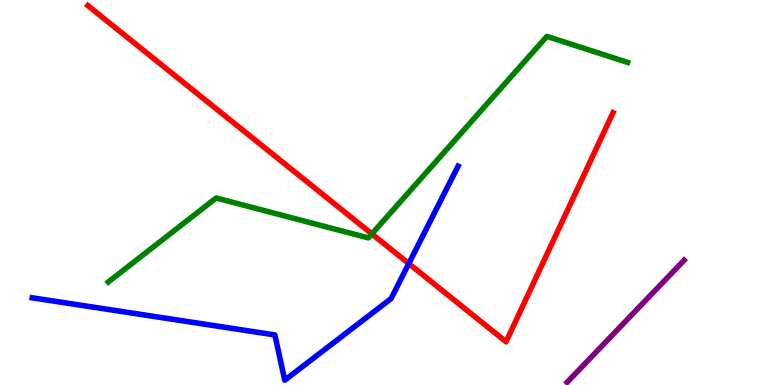[{'lines': ['blue', 'red'], 'intersections': [{'x': 5.27, 'y': 3.15}]}, {'lines': ['green', 'red'], 'intersections': [{'x': 4.8, 'y': 3.92}]}, {'lines': ['purple', 'red'], 'intersections': []}, {'lines': ['blue', 'green'], 'intersections': []}, {'lines': ['blue', 'purple'], 'intersections': []}, {'lines': ['green', 'purple'], 'intersections': []}]